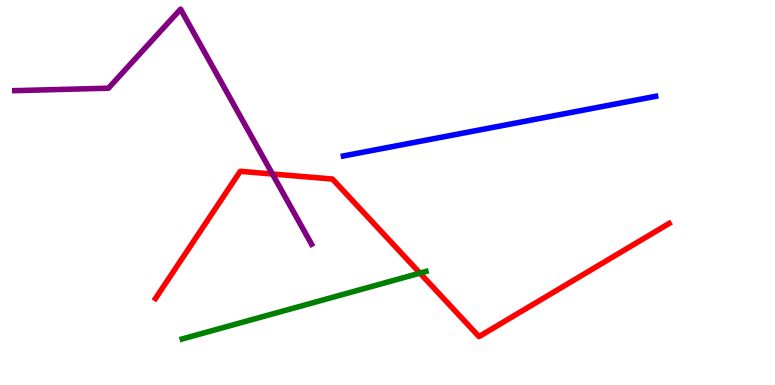[{'lines': ['blue', 'red'], 'intersections': []}, {'lines': ['green', 'red'], 'intersections': [{'x': 5.42, 'y': 2.91}]}, {'lines': ['purple', 'red'], 'intersections': [{'x': 3.52, 'y': 5.48}]}, {'lines': ['blue', 'green'], 'intersections': []}, {'lines': ['blue', 'purple'], 'intersections': []}, {'lines': ['green', 'purple'], 'intersections': []}]